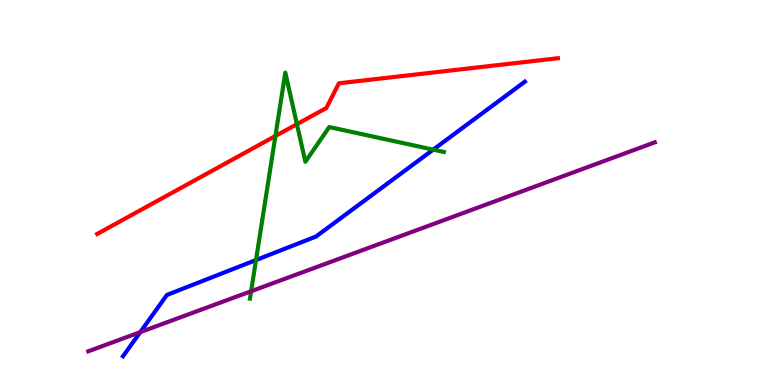[{'lines': ['blue', 'red'], 'intersections': []}, {'lines': ['green', 'red'], 'intersections': [{'x': 3.55, 'y': 6.47}, {'x': 3.83, 'y': 6.77}]}, {'lines': ['purple', 'red'], 'intersections': []}, {'lines': ['blue', 'green'], 'intersections': [{'x': 3.3, 'y': 3.25}, {'x': 5.59, 'y': 6.11}]}, {'lines': ['blue', 'purple'], 'intersections': [{'x': 1.81, 'y': 1.37}]}, {'lines': ['green', 'purple'], 'intersections': [{'x': 3.24, 'y': 2.44}]}]